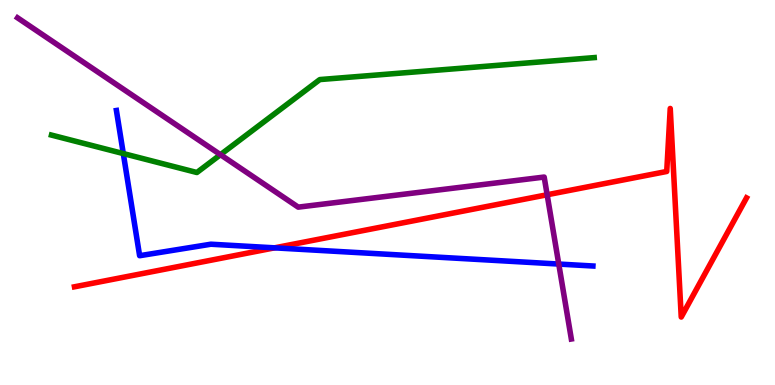[{'lines': ['blue', 'red'], 'intersections': [{'x': 3.54, 'y': 3.56}]}, {'lines': ['green', 'red'], 'intersections': []}, {'lines': ['purple', 'red'], 'intersections': [{'x': 7.06, 'y': 4.94}]}, {'lines': ['blue', 'green'], 'intersections': [{'x': 1.59, 'y': 6.01}]}, {'lines': ['blue', 'purple'], 'intersections': [{'x': 7.21, 'y': 3.14}]}, {'lines': ['green', 'purple'], 'intersections': [{'x': 2.84, 'y': 5.98}]}]